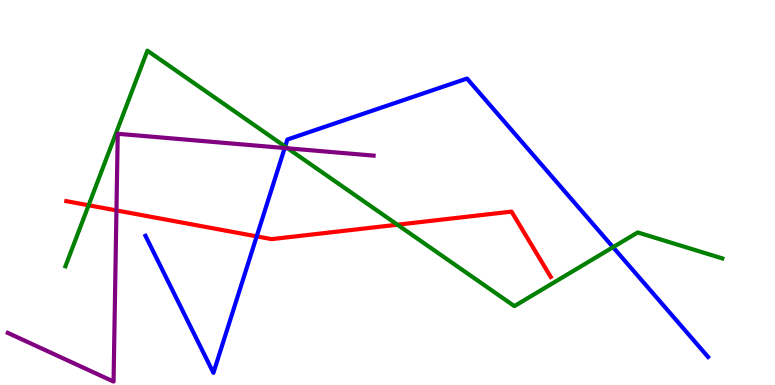[{'lines': ['blue', 'red'], 'intersections': [{'x': 3.31, 'y': 3.86}]}, {'lines': ['green', 'red'], 'intersections': [{'x': 1.14, 'y': 4.67}, {'x': 5.13, 'y': 4.16}]}, {'lines': ['purple', 'red'], 'intersections': [{'x': 1.5, 'y': 4.53}]}, {'lines': ['blue', 'green'], 'intersections': [{'x': 3.68, 'y': 6.19}, {'x': 7.91, 'y': 3.58}]}, {'lines': ['blue', 'purple'], 'intersections': [{'x': 3.67, 'y': 6.15}]}, {'lines': ['green', 'purple'], 'intersections': [{'x': 3.71, 'y': 6.15}]}]